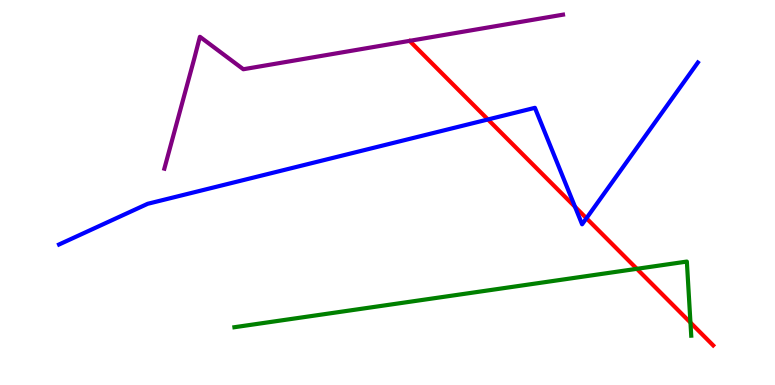[{'lines': ['blue', 'red'], 'intersections': [{'x': 6.3, 'y': 6.9}, {'x': 7.42, 'y': 4.63}, {'x': 7.57, 'y': 4.33}]}, {'lines': ['green', 'red'], 'intersections': [{'x': 8.22, 'y': 3.02}, {'x': 8.91, 'y': 1.62}]}, {'lines': ['purple', 'red'], 'intersections': []}, {'lines': ['blue', 'green'], 'intersections': []}, {'lines': ['blue', 'purple'], 'intersections': []}, {'lines': ['green', 'purple'], 'intersections': []}]